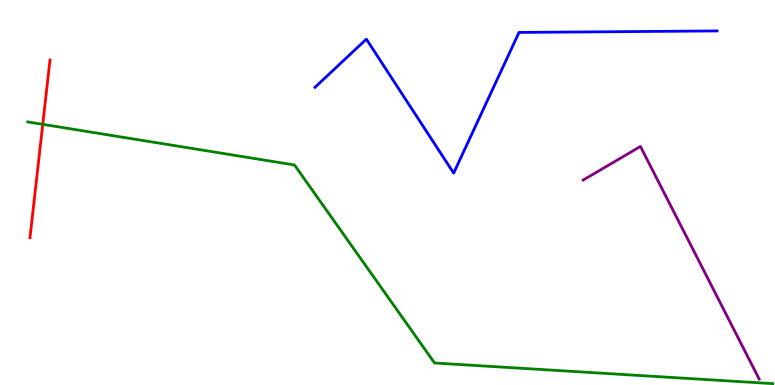[{'lines': ['blue', 'red'], 'intersections': []}, {'lines': ['green', 'red'], 'intersections': [{'x': 0.552, 'y': 6.77}]}, {'lines': ['purple', 'red'], 'intersections': []}, {'lines': ['blue', 'green'], 'intersections': []}, {'lines': ['blue', 'purple'], 'intersections': []}, {'lines': ['green', 'purple'], 'intersections': []}]